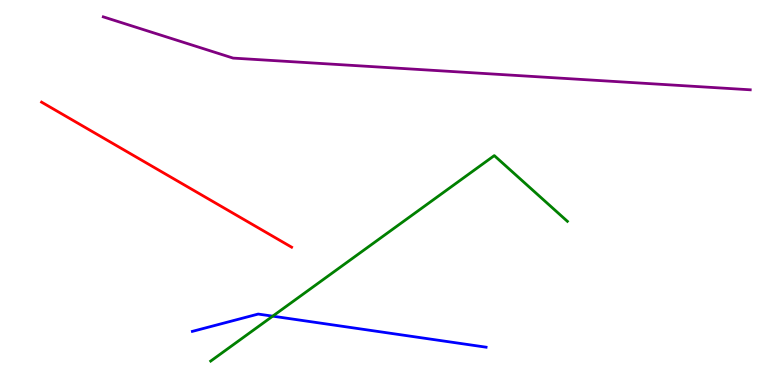[{'lines': ['blue', 'red'], 'intersections': []}, {'lines': ['green', 'red'], 'intersections': []}, {'lines': ['purple', 'red'], 'intersections': []}, {'lines': ['blue', 'green'], 'intersections': [{'x': 3.52, 'y': 1.79}]}, {'lines': ['blue', 'purple'], 'intersections': []}, {'lines': ['green', 'purple'], 'intersections': []}]